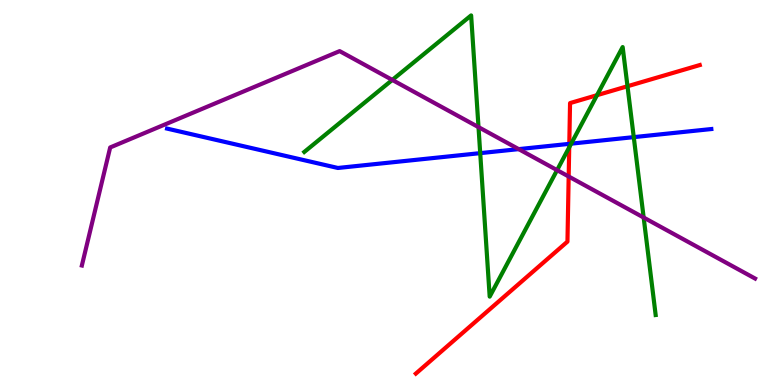[{'lines': ['blue', 'red'], 'intersections': [{'x': 7.35, 'y': 6.26}]}, {'lines': ['green', 'red'], 'intersections': [{'x': 7.34, 'y': 6.17}, {'x': 7.7, 'y': 7.53}, {'x': 8.1, 'y': 7.76}]}, {'lines': ['purple', 'red'], 'intersections': [{'x': 7.34, 'y': 5.42}]}, {'lines': ['blue', 'green'], 'intersections': [{'x': 6.2, 'y': 6.02}, {'x': 7.37, 'y': 6.27}, {'x': 8.18, 'y': 6.44}]}, {'lines': ['blue', 'purple'], 'intersections': [{'x': 6.69, 'y': 6.13}]}, {'lines': ['green', 'purple'], 'intersections': [{'x': 5.06, 'y': 7.92}, {'x': 6.17, 'y': 6.7}, {'x': 7.19, 'y': 5.58}, {'x': 8.31, 'y': 4.35}]}]